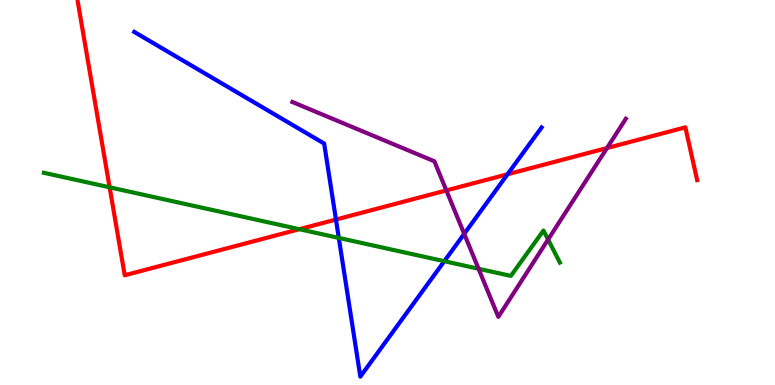[{'lines': ['blue', 'red'], 'intersections': [{'x': 4.33, 'y': 4.3}, {'x': 6.55, 'y': 5.47}]}, {'lines': ['green', 'red'], 'intersections': [{'x': 1.41, 'y': 5.13}, {'x': 3.86, 'y': 4.05}]}, {'lines': ['purple', 'red'], 'intersections': [{'x': 5.76, 'y': 5.05}, {'x': 7.83, 'y': 6.16}]}, {'lines': ['blue', 'green'], 'intersections': [{'x': 4.37, 'y': 3.82}, {'x': 5.73, 'y': 3.22}]}, {'lines': ['blue', 'purple'], 'intersections': [{'x': 5.99, 'y': 3.93}]}, {'lines': ['green', 'purple'], 'intersections': [{'x': 6.17, 'y': 3.02}, {'x': 7.07, 'y': 3.78}]}]